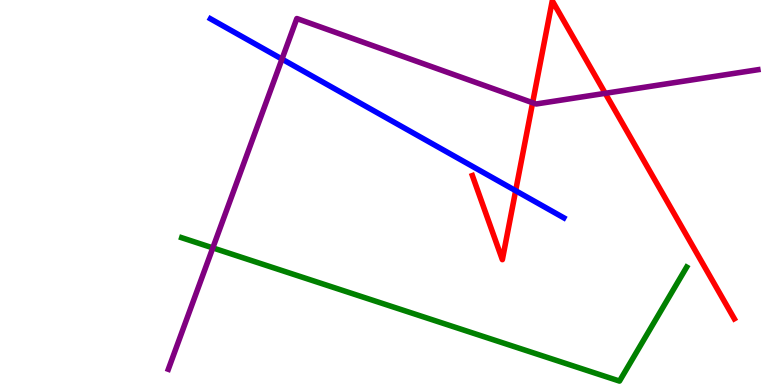[{'lines': ['blue', 'red'], 'intersections': [{'x': 6.65, 'y': 5.05}]}, {'lines': ['green', 'red'], 'intersections': []}, {'lines': ['purple', 'red'], 'intersections': [{'x': 6.87, 'y': 7.33}, {'x': 7.81, 'y': 7.58}]}, {'lines': ['blue', 'green'], 'intersections': []}, {'lines': ['blue', 'purple'], 'intersections': [{'x': 3.64, 'y': 8.47}]}, {'lines': ['green', 'purple'], 'intersections': [{'x': 2.75, 'y': 3.56}]}]